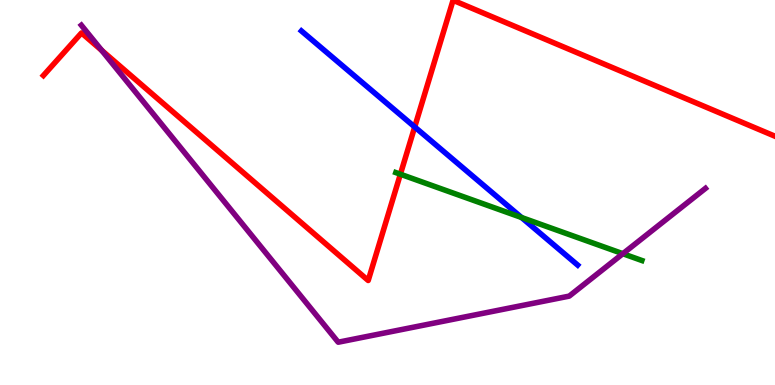[{'lines': ['blue', 'red'], 'intersections': [{'x': 5.35, 'y': 6.7}]}, {'lines': ['green', 'red'], 'intersections': [{'x': 5.17, 'y': 5.47}]}, {'lines': ['purple', 'red'], 'intersections': [{'x': 1.31, 'y': 8.69}]}, {'lines': ['blue', 'green'], 'intersections': [{'x': 6.73, 'y': 4.35}]}, {'lines': ['blue', 'purple'], 'intersections': []}, {'lines': ['green', 'purple'], 'intersections': [{'x': 8.04, 'y': 3.41}]}]